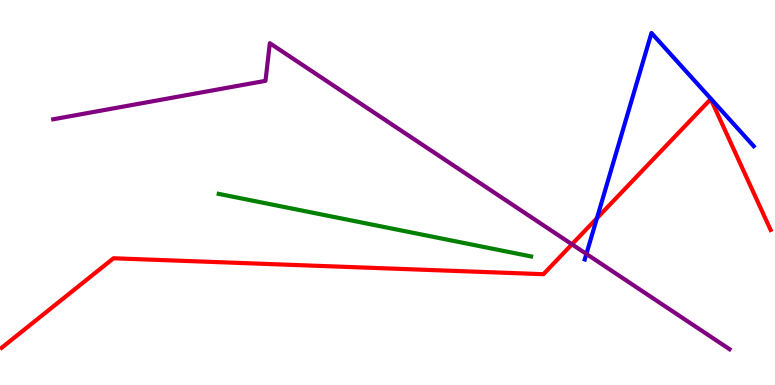[{'lines': ['blue', 'red'], 'intersections': [{'x': 7.7, 'y': 4.33}]}, {'lines': ['green', 'red'], 'intersections': []}, {'lines': ['purple', 'red'], 'intersections': [{'x': 7.38, 'y': 3.65}]}, {'lines': ['blue', 'green'], 'intersections': []}, {'lines': ['blue', 'purple'], 'intersections': [{'x': 7.57, 'y': 3.4}]}, {'lines': ['green', 'purple'], 'intersections': []}]